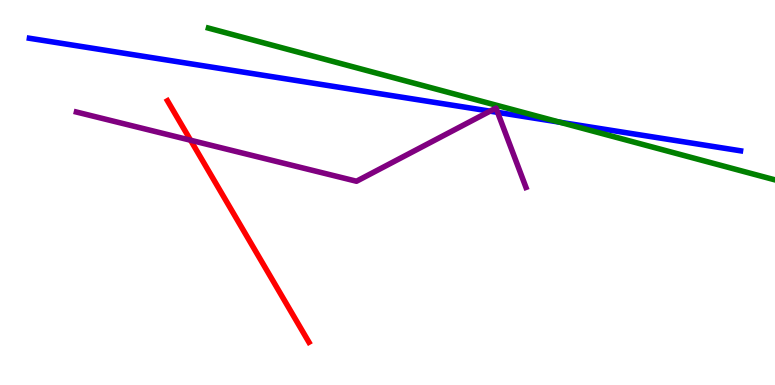[{'lines': ['blue', 'red'], 'intersections': []}, {'lines': ['green', 'red'], 'intersections': []}, {'lines': ['purple', 'red'], 'intersections': [{'x': 2.46, 'y': 6.36}]}, {'lines': ['blue', 'green'], 'intersections': [{'x': 7.22, 'y': 6.83}]}, {'lines': ['blue', 'purple'], 'intersections': [{'x': 6.32, 'y': 7.11}, {'x': 6.42, 'y': 7.08}]}, {'lines': ['green', 'purple'], 'intersections': []}]